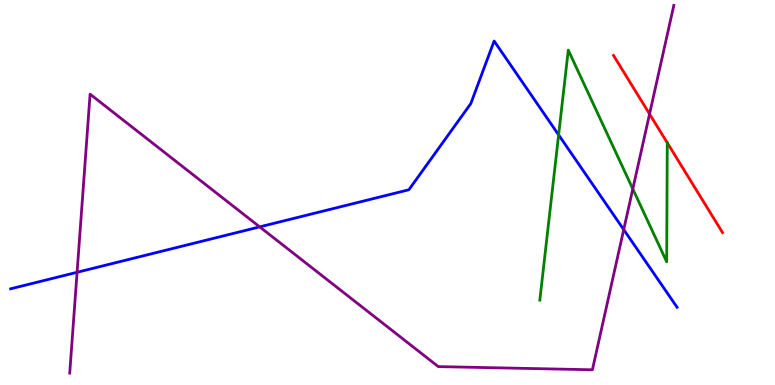[{'lines': ['blue', 'red'], 'intersections': []}, {'lines': ['green', 'red'], 'intersections': []}, {'lines': ['purple', 'red'], 'intersections': [{'x': 8.38, 'y': 7.04}]}, {'lines': ['blue', 'green'], 'intersections': [{'x': 7.21, 'y': 6.5}]}, {'lines': ['blue', 'purple'], 'intersections': [{'x': 0.995, 'y': 2.93}, {'x': 3.35, 'y': 4.11}, {'x': 8.05, 'y': 4.04}]}, {'lines': ['green', 'purple'], 'intersections': [{'x': 8.17, 'y': 5.09}]}]